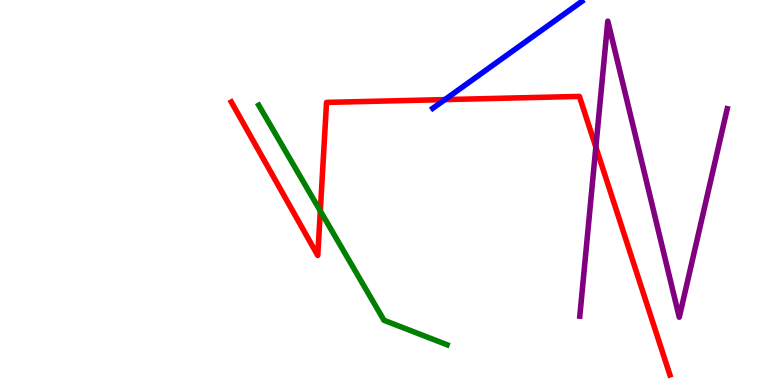[{'lines': ['blue', 'red'], 'intersections': [{'x': 5.74, 'y': 7.41}]}, {'lines': ['green', 'red'], 'intersections': [{'x': 4.13, 'y': 4.52}]}, {'lines': ['purple', 'red'], 'intersections': [{'x': 7.69, 'y': 6.18}]}, {'lines': ['blue', 'green'], 'intersections': []}, {'lines': ['blue', 'purple'], 'intersections': []}, {'lines': ['green', 'purple'], 'intersections': []}]